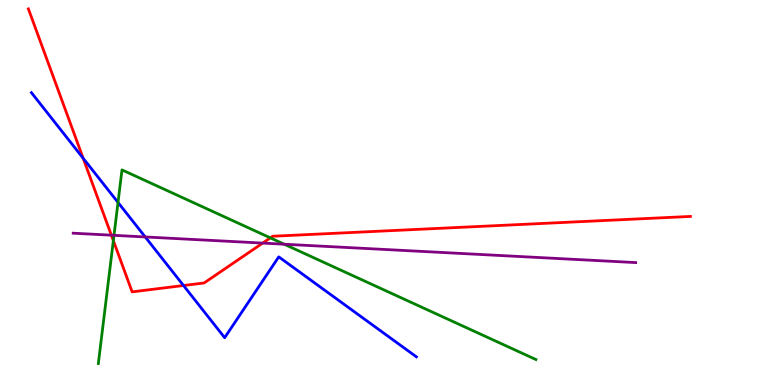[{'lines': ['blue', 'red'], 'intersections': [{'x': 1.07, 'y': 5.89}, {'x': 2.37, 'y': 2.58}]}, {'lines': ['green', 'red'], 'intersections': [{'x': 1.46, 'y': 3.75}, {'x': 3.49, 'y': 3.82}]}, {'lines': ['purple', 'red'], 'intersections': [{'x': 1.44, 'y': 3.89}, {'x': 3.39, 'y': 3.69}]}, {'lines': ['blue', 'green'], 'intersections': [{'x': 1.52, 'y': 4.74}]}, {'lines': ['blue', 'purple'], 'intersections': [{'x': 1.87, 'y': 3.85}]}, {'lines': ['green', 'purple'], 'intersections': [{'x': 1.47, 'y': 3.89}, {'x': 3.67, 'y': 3.66}]}]